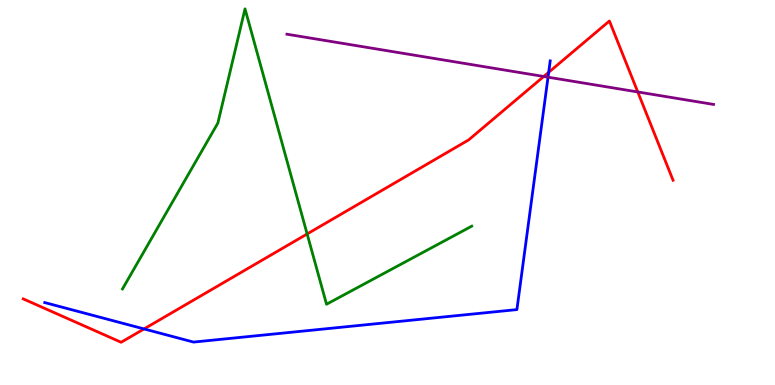[{'lines': ['blue', 'red'], 'intersections': [{'x': 1.86, 'y': 1.46}, {'x': 7.08, 'y': 8.12}]}, {'lines': ['green', 'red'], 'intersections': [{'x': 3.96, 'y': 3.92}]}, {'lines': ['purple', 'red'], 'intersections': [{'x': 7.02, 'y': 8.01}, {'x': 8.23, 'y': 7.61}]}, {'lines': ['blue', 'green'], 'intersections': []}, {'lines': ['blue', 'purple'], 'intersections': [{'x': 7.07, 'y': 8.0}]}, {'lines': ['green', 'purple'], 'intersections': []}]